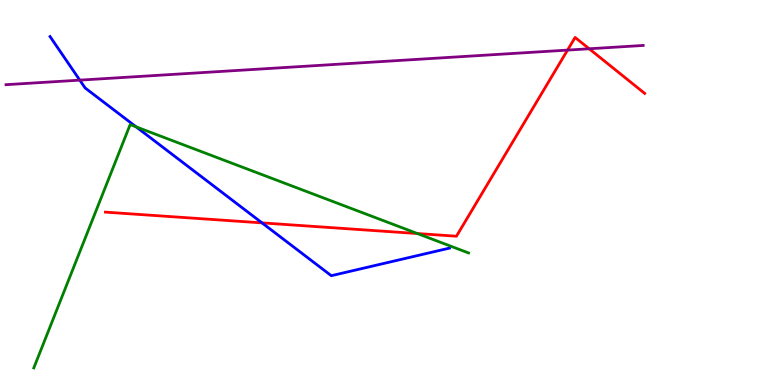[{'lines': ['blue', 'red'], 'intersections': [{'x': 3.38, 'y': 4.21}]}, {'lines': ['green', 'red'], 'intersections': [{'x': 5.39, 'y': 3.93}]}, {'lines': ['purple', 'red'], 'intersections': [{'x': 7.32, 'y': 8.7}, {'x': 7.6, 'y': 8.73}]}, {'lines': ['blue', 'green'], 'intersections': [{'x': 1.76, 'y': 6.7}]}, {'lines': ['blue', 'purple'], 'intersections': [{'x': 1.03, 'y': 7.92}]}, {'lines': ['green', 'purple'], 'intersections': []}]